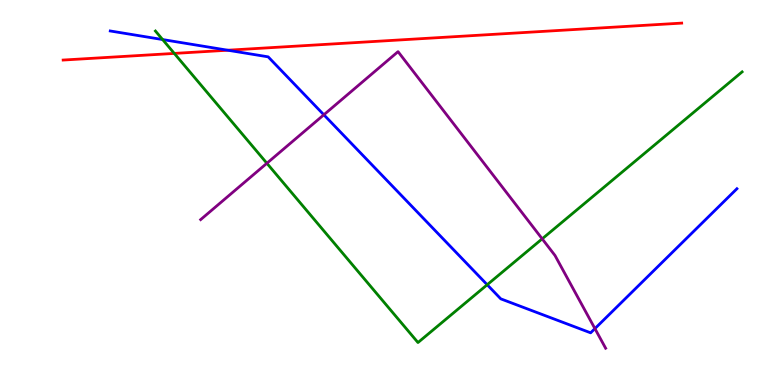[{'lines': ['blue', 'red'], 'intersections': [{'x': 2.94, 'y': 8.7}]}, {'lines': ['green', 'red'], 'intersections': [{'x': 2.25, 'y': 8.61}]}, {'lines': ['purple', 'red'], 'intersections': []}, {'lines': ['blue', 'green'], 'intersections': [{'x': 2.1, 'y': 8.97}, {'x': 6.29, 'y': 2.6}]}, {'lines': ['blue', 'purple'], 'intersections': [{'x': 4.18, 'y': 7.02}, {'x': 7.68, 'y': 1.47}]}, {'lines': ['green', 'purple'], 'intersections': [{'x': 3.44, 'y': 5.76}, {'x': 7.0, 'y': 3.8}]}]